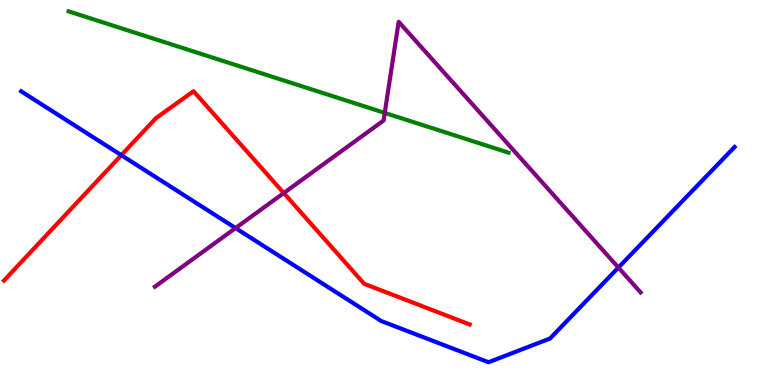[{'lines': ['blue', 'red'], 'intersections': [{'x': 1.57, 'y': 5.97}]}, {'lines': ['green', 'red'], 'intersections': []}, {'lines': ['purple', 'red'], 'intersections': [{'x': 3.66, 'y': 4.99}]}, {'lines': ['blue', 'green'], 'intersections': []}, {'lines': ['blue', 'purple'], 'intersections': [{'x': 3.04, 'y': 4.08}, {'x': 7.98, 'y': 3.05}]}, {'lines': ['green', 'purple'], 'intersections': [{'x': 4.96, 'y': 7.07}]}]